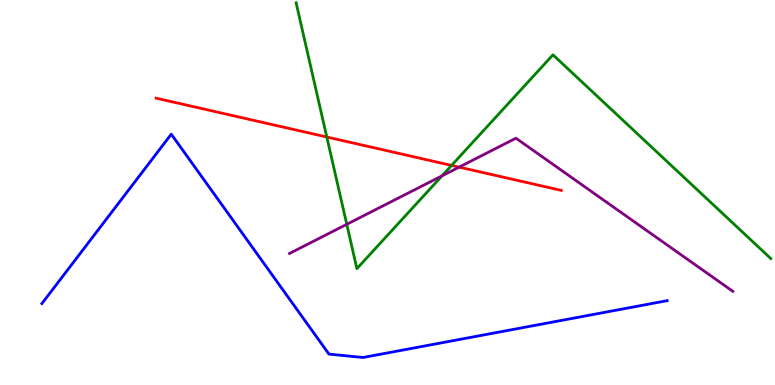[{'lines': ['blue', 'red'], 'intersections': []}, {'lines': ['green', 'red'], 'intersections': [{'x': 4.22, 'y': 6.44}, {'x': 5.83, 'y': 5.7}]}, {'lines': ['purple', 'red'], 'intersections': [{'x': 5.92, 'y': 5.66}]}, {'lines': ['blue', 'green'], 'intersections': []}, {'lines': ['blue', 'purple'], 'intersections': []}, {'lines': ['green', 'purple'], 'intersections': [{'x': 4.47, 'y': 4.17}, {'x': 5.7, 'y': 5.43}]}]